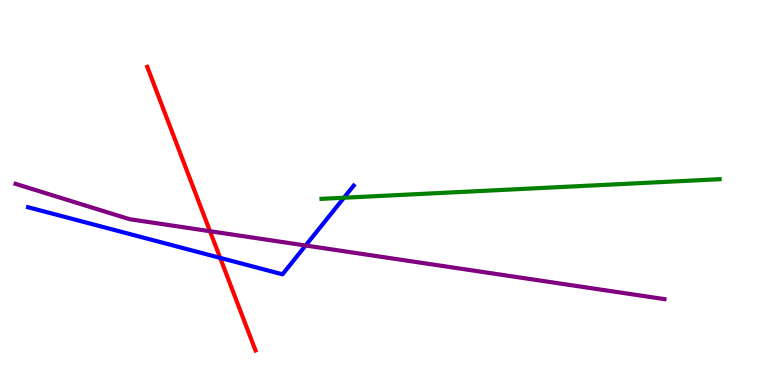[{'lines': ['blue', 'red'], 'intersections': [{'x': 2.84, 'y': 3.3}]}, {'lines': ['green', 'red'], 'intersections': []}, {'lines': ['purple', 'red'], 'intersections': [{'x': 2.71, 'y': 3.99}]}, {'lines': ['blue', 'green'], 'intersections': [{'x': 4.44, 'y': 4.86}]}, {'lines': ['blue', 'purple'], 'intersections': [{'x': 3.94, 'y': 3.62}]}, {'lines': ['green', 'purple'], 'intersections': []}]